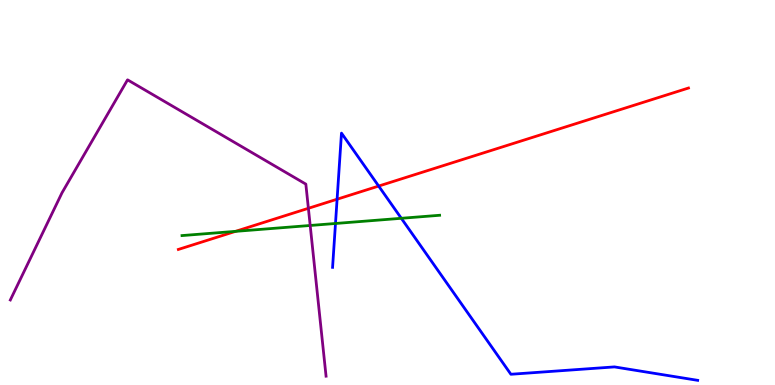[{'lines': ['blue', 'red'], 'intersections': [{'x': 4.35, 'y': 4.83}, {'x': 4.89, 'y': 5.17}]}, {'lines': ['green', 'red'], 'intersections': [{'x': 3.04, 'y': 3.99}]}, {'lines': ['purple', 'red'], 'intersections': [{'x': 3.98, 'y': 4.59}]}, {'lines': ['blue', 'green'], 'intersections': [{'x': 4.33, 'y': 4.2}, {'x': 5.18, 'y': 4.33}]}, {'lines': ['blue', 'purple'], 'intersections': []}, {'lines': ['green', 'purple'], 'intersections': [{'x': 4.0, 'y': 4.14}]}]